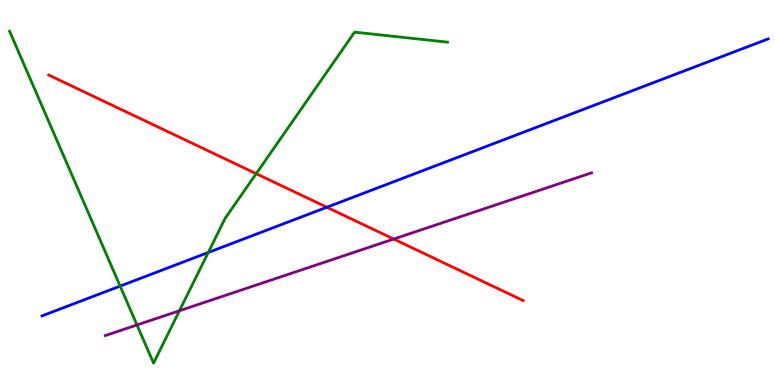[{'lines': ['blue', 'red'], 'intersections': [{'x': 4.22, 'y': 4.62}]}, {'lines': ['green', 'red'], 'intersections': [{'x': 3.31, 'y': 5.49}]}, {'lines': ['purple', 'red'], 'intersections': [{'x': 5.08, 'y': 3.79}]}, {'lines': ['blue', 'green'], 'intersections': [{'x': 1.55, 'y': 2.57}, {'x': 2.69, 'y': 3.44}]}, {'lines': ['blue', 'purple'], 'intersections': []}, {'lines': ['green', 'purple'], 'intersections': [{'x': 1.77, 'y': 1.56}, {'x': 2.32, 'y': 1.93}]}]